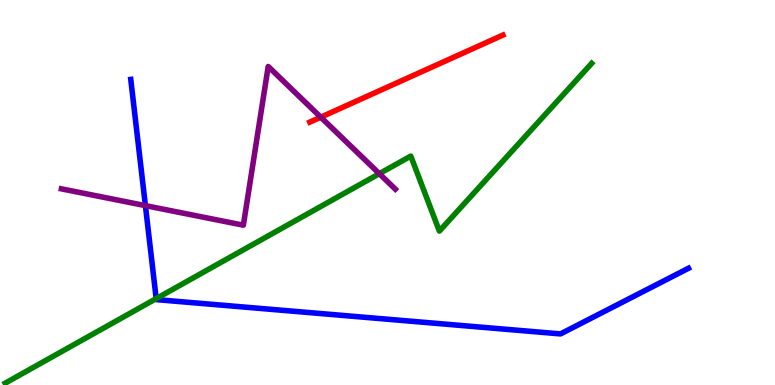[{'lines': ['blue', 'red'], 'intersections': []}, {'lines': ['green', 'red'], 'intersections': []}, {'lines': ['purple', 'red'], 'intersections': [{'x': 4.14, 'y': 6.96}]}, {'lines': ['blue', 'green'], 'intersections': [{'x': 2.02, 'y': 2.24}]}, {'lines': ['blue', 'purple'], 'intersections': [{'x': 1.88, 'y': 4.66}]}, {'lines': ['green', 'purple'], 'intersections': [{'x': 4.89, 'y': 5.49}]}]